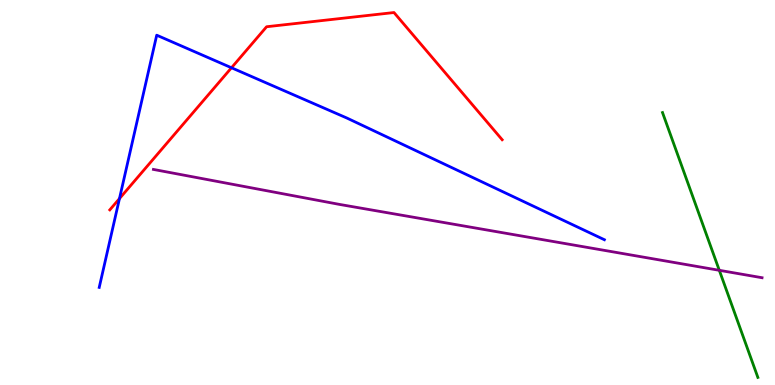[{'lines': ['blue', 'red'], 'intersections': [{'x': 1.54, 'y': 4.84}, {'x': 2.99, 'y': 8.24}]}, {'lines': ['green', 'red'], 'intersections': []}, {'lines': ['purple', 'red'], 'intersections': []}, {'lines': ['blue', 'green'], 'intersections': []}, {'lines': ['blue', 'purple'], 'intersections': []}, {'lines': ['green', 'purple'], 'intersections': [{'x': 9.28, 'y': 2.98}]}]